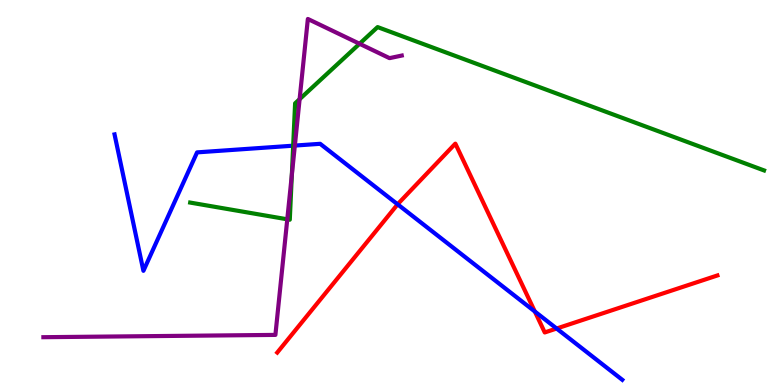[{'lines': ['blue', 'red'], 'intersections': [{'x': 5.13, 'y': 4.69}, {'x': 6.9, 'y': 1.91}, {'x': 7.18, 'y': 1.47}]}, {'lines': ['green', 'red'], 'intersections': []}, {'lines': ['purple', 'red'], 'intersections': []}, {'lines': ['blue', 'green'], 'intersections': [{'x': 3.78, 'y': 6.22}]}, {'lines': ['blue', 'purple'], 'intersections': [{'x': 3.8, 'y': 6.22}]}, {'lines': ['green', 'purple'], 'intersections': [{'x': 3.71, 'y': 4.3}, {'x': 3.77, 'y': 5.46}, {'x': 3.87, 'y': 7.42}, {'x': 4.64, 'y': 8.86}]}]